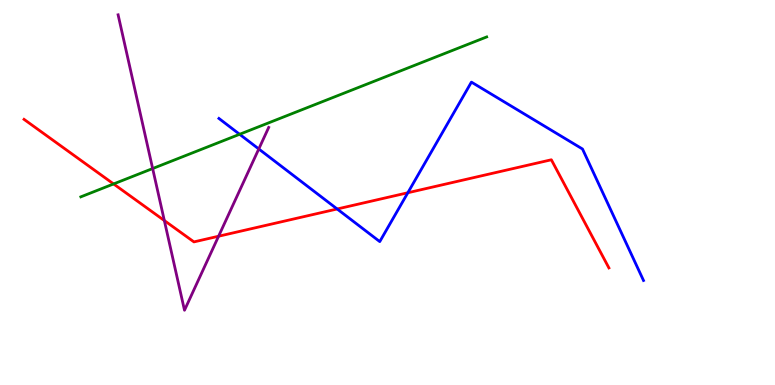[{'lines': ['blue', 'red'], 'intersections': [{'x': 4.35, 'y': 4.57}, {'x': 5.26, 'y': 4.99}]}, {'lines': ['green', 'red'], 'intersections': [{'x': 1.47, 'y': 5.22}]}, {'lines': ['purple', 'red'], 'intersections': [{'x': 2.12, 'y': 4.27}, {'x': 2.82, 'y': 3.86}]}, {'lines': ['blue', 'green'], 'intersections': [{'x': 3.09, 'y': 6.51}]}, {'lines': ['blue', 'purple'], 'intersections': [{'x': 3.34, 'y': 6.13}]}, {'lines': ['green', 'purple'], 'intersections': [{'x': 1.97, 'y': 5.62}]}]